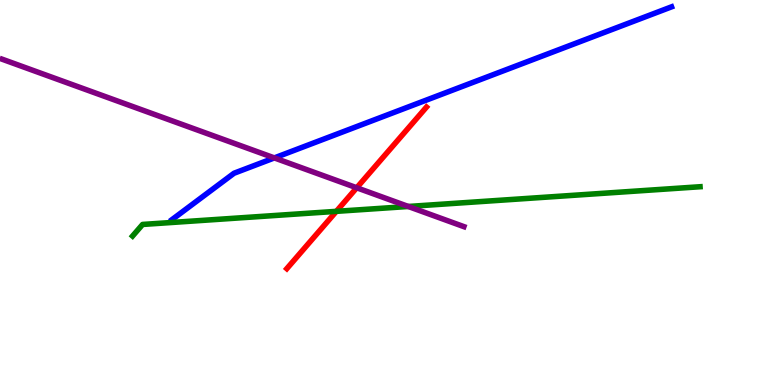[{'lines': ['blue', 'red'], 'intersections': []}, {'lines': ['green', 'red'], 'intersections': [{'x': 4.34, 'y': 4.51}]}, {'lines': ['purple', 'red'], 'intersections': [{'x': 4.6, 'y': 5.12}]}, {'lines': ['blue', 'green'], 'intersections': []}, {'lines': ['blue', 'purple'], 'intersections': [{'x': 3.54, 'y': 5.9}]}, {'lines': ['green', 'purple'], 'intersections': [{'x': 5.27, 'y': 4.64}]}]